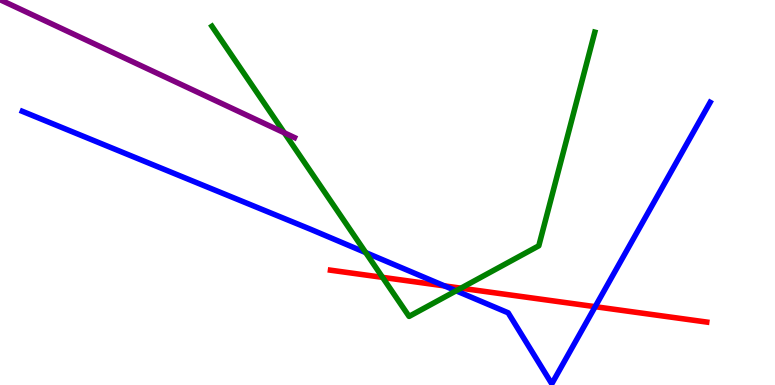[{'lines': ['blue', 'red'], 'intersections': [{'x': 5.74, 'y': 2.57}, {'x': 7.68, 'y': 2.03}]}, {'lines': ['green', 'red'], 'intersections': [{'x': 4.94, 'y': 2.8}, {'x': 5.95, 'y': 2.52}]}, {'lines': ['purple', 'red'], 'intersections': []}, {'lines': ['blue', 'green'], 'intersections': [{'x': 4.72, 'y': 3.44}, {'x': 5.89, 'y': 2.45}]}, {'lines': ['blue', 'purple'], 'intersections': []}, {'lines': ['green', 'purple'], 'intersections': [{'x': 3.67, 'y': 6.55}]}]